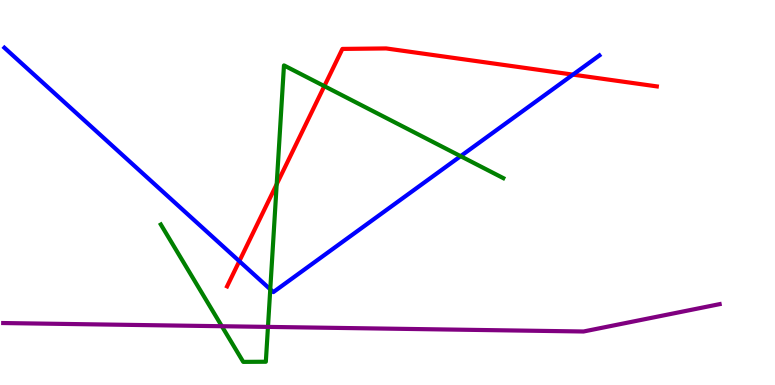[{'lines': ['blue', 'red'], 'intersections': [{'x': 3.09, 'y': 3.22}, {'x': 7.39, 'y': 8.06}]}, {'lines': ['green', 'red'], 'intersections': [{'x': 3.57, 'y': 5.22}, {'x': 4.18, 'y': 7.76}]}, {'lines': ['purple', 'red'], 'intersections': []}, {'lines': ['blue', 'green'], 'intersections': [{'x': 3.49, 'y': 2.49}, {'x': 5.94, 'y': 5.94}]}, {'lines': ['blue', 'purple'], 'intersections': []}, {'lines': ['green', 'purple'], 'intersections': [{'x': 2.86, 'y': 1.53}, {'x': 3.46, 'y': 1.51}]}]